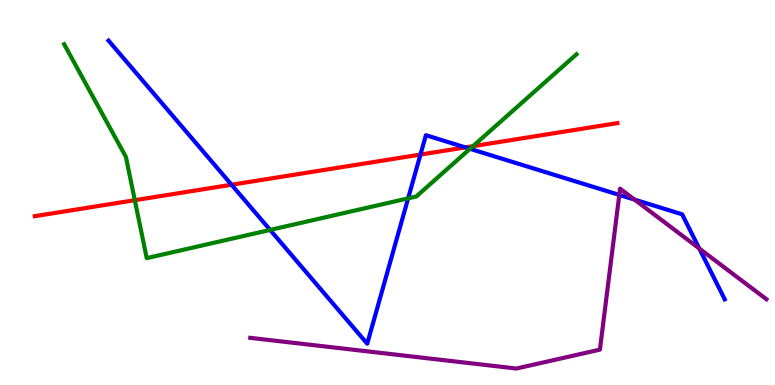[{'lines': ['blue', 'red'], 'intersections': [{'x': 2.99, 'y': 5.2}, {'x': 5.43, 'y': 5.99}, {'x': 6.0, 'y': 6.17}]}, {'lines': ['green', 'red'], 'intersections': [{'x': 1.74, 'y': 4.8}, {'x': 6.1, 'y': 6.2}]}, {'lines': ['purple', 'red'], 'intersections': []}, {'lines': ['blue', 'green'], 'intersections': [{'x': 3.49, 'y': 4.03}, {'x': 5.27, 'y': 4.85}, {'x': 6.06, 'y': 6.13}]}, {'lines': ['blue', 'purple'], 'intersections': [{'x': 7.99, 'y': 4.94}, {'x': 8.19, 'y': 4.82}, {'x': 9.02, 'y': 3.55}]}, {'lines': ['green', 'purple'], 'intersections': []}]